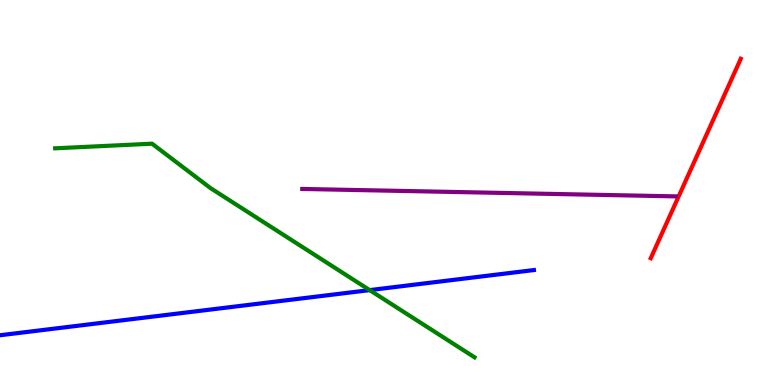[{'lines': ['blue', 'red'], 'intersections': []}, {'lines': ['green', 'red'], 'intersections': []}, {'lines': ['purple', 'red'], 'intersections': []}, {'lines': ['blue', 'green'], 'intersections': [{'x': 4.77, 'y': 2.46}]}, {'lines': ['blue', 'purple'], 'intersections': []}, {'lines': ['green', 'purple'], 'intersections': []}]